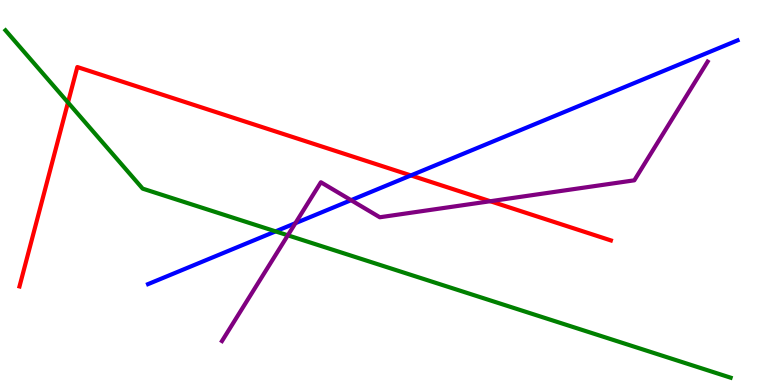[{'lines': ['blue', 'red'], 'intersections': [{'x': 5.3, 'y': 5.44}]}, {'lines': ['green', 'red'], 'intersections': [{'x': 0.877, 'y': 7.34}]}, {'lines': ['purple', 'red'], 'intersections': [{'x': 6.33, 'y': 4.77}]}, {'lines': ['blue', 'green'], 'intersections': [{'x': 3.56, 'y': 3.99}]}, {'lines': ['blue', 'purple'], 'intersections': [{'x': 3.81, 'y': 4.2}, {'x': 4.53, 'y': 4.8}]}, {'lines': ['green', 'purple'], 'intersections': [{'x': 3.71, 'y': 3.89}]}]